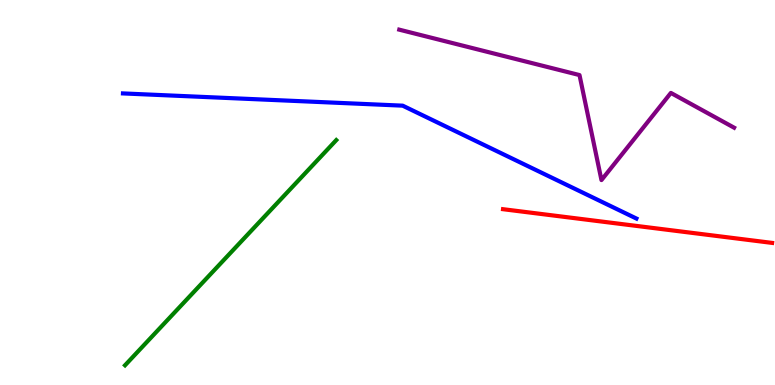[{'lines': ['blue', 'red'], 'intersections': []}, {'lines': ['green', 'red'], 'intersections': []}, {'lines': ['purple', 'red'], 'intersections': []}, {'lines': ['blue', 'green'], 'intersections': []}, {'lines': ['blue', 'purple'], 'intersections': []}, {'lines': ['green', 'purple'], 'intersections': []}]